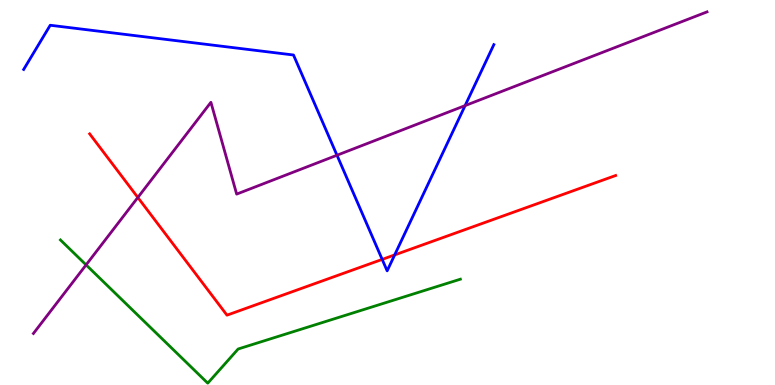[{'lines': ['blue', 'red'], 'intersections': [{'x': 4.93, 'y': 3.26}, {'x': 5.09, 'y': 3.38}]}, {'lines': ['green', 'red'], 'intersections': []}, {'lines': ['purple', 'red'], 'intersections': [{'x': 1.78, 'y': 4.87}]}, {'lines': ['blue', 'green'], 'intersections': []}, {'lines': ['blue', 'purple'], 'intersections': [{'x': 4.35, 'y': 5.97}, {'x': 6.0, 'y': 7.26}]}, {'lines': ['green', 'purple'], 'intersections': [{'x': 1.11, 'y': 3.12}]}]